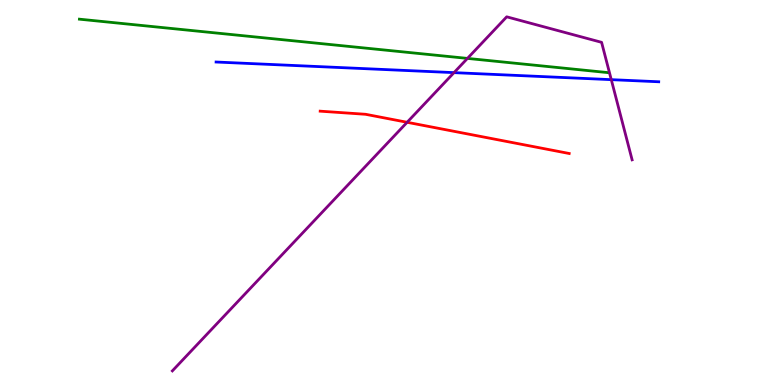[{'lines': ['blue', 'red'], 'intersections': []}, {'lines': ['green', 'red'], 'intersections': []}, {'lines': ['purple', 'red'], 'intersections': [{'x': 5.25, 'y': 6.82}]}, {'lines': ['blue', 'green'], 'intersections': []}, {'lines': ['blue', 'purple'], 'intersections': [{'x': 5.86, 'y': 8.11}, {'x': 7.89, 'y': 7.93}]}, {'lines': ['green', 'purple'], 'intersections': [{'x': 6.03, 'y': 8.48}]}]